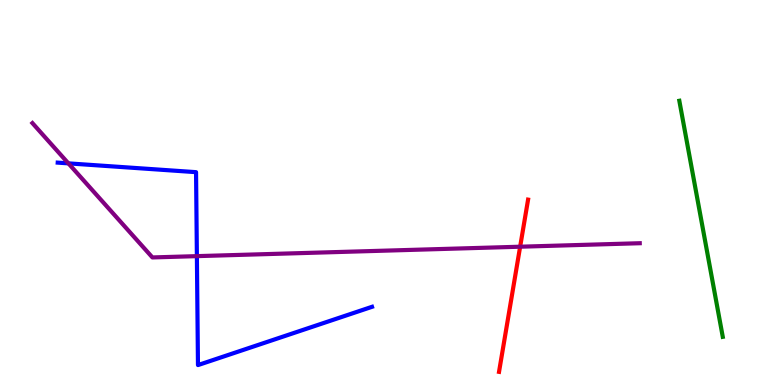[{'lines': ['blue', 'red'], 'intersections': []}, {'lines': ['green', 'red'], 'intersections': []}, {'lines': ['purple', 'red'], 'intersections': [{'x': 6.71, 'y': 3.59}]}, {'lines': ['blue', 'green'], 'intersections': []}, {'lines': ['blue', 'purple'], 'intersections': [{'x': 0.882, 'y': 5.76}, {'x': 2.54, 'y': 3.35}]}, {'lines': ['green', 'purple'], 'intersections': []}]